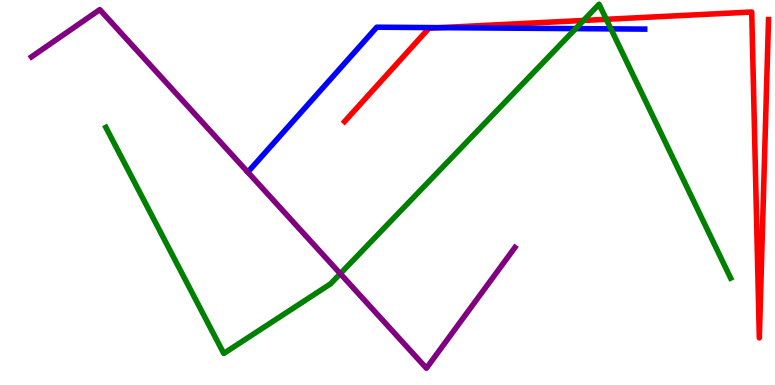[{'lines': ['blue', 'red'], 'intersections': [{'x': 5.68, 'y': 9.28}]}, {'lines': ['green', 'red'], 'intersections': [{'x': 7.53, 'y': 9.47}, {'x': 7.82, 'y': 9.5}]}, {'lines': ['purple', 'red'], 'intersections': []}, {'lines': ['blue', 'green'], 'intersections': [{'x': 7.43, 'y': 9.26}, {'x': 7.88, 'y': 9.25}]}, {'lines': ['blue', 'purple'], 'intersections': []}, {'lines': ['green', 'purple'], 'intersections': [{'x': 4.39, 'y': 2.89}]}]